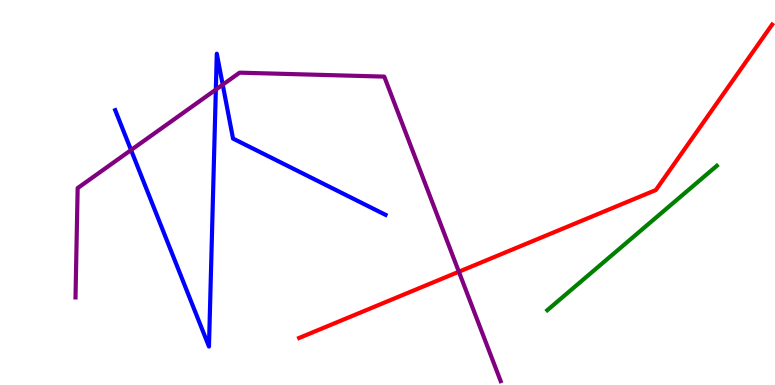[{'lines': ['blue', 'red'], 'intersections': []}, {'lines': ['green', 'red'], 'intersections': []}, {'lines': ['purple', 'red'], 'intersections': [{'x': 5.92, 'y': 2.94}]}, {'lines': ['blue', 'green'], 'intersections': []}, {'lines': ['blue', 'purple'], 'intersections': [{'x': 1.69, 'y': 6.1}, {'x': 2.78, 'y': 7.67}, {'x': 2.87, 'y': 7.8}]}, {'lines': ['green', 'purple'], 'intersections': []}]